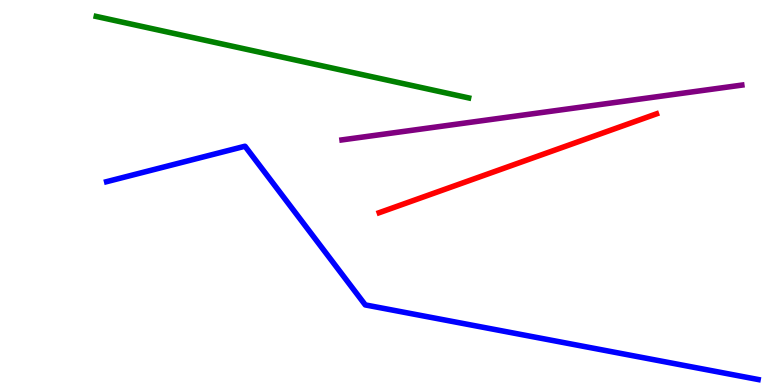[{'lines': ['blue', 'red'], 'intersections': []}, {'lines': ['green', 'red'], 'intersections': []}, {'lines': ['purple', 'red'], 'intersections': []}, {'lines': ['blue', 'green'], 'intersections': []}, {'lines': ['blue', 'purple'], 'intersections': []}, {'lines': ['green', 'purple'], 'intersections': []}]